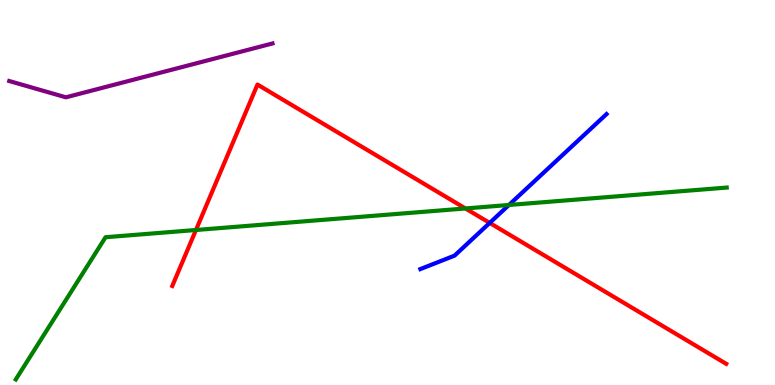[{'lines': ['blue', 'red'], 'intersections': [{'x': 6.32, 'y': 4.21}]}, {'lines': ['green', 'red'], 'intersections': [{'x': 2.53, 'y': 4.03}, {'x': 6.01, 'y': 4.59}]}, {'lines': ['purple', 'red'], 'intersections': []}, {'lines': ['blue', 'green'], 'intersections': [{'x': 6.57, 'y': 4.68}]}, {'lines': ['blue', 'purple'], 'intersections': []}, {'lines': ['green', 'purple'], 'intersections': []}]